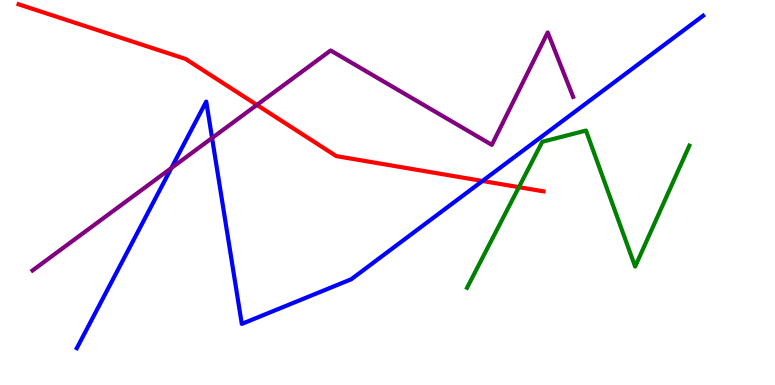[{'lines': ['blue', 'red'], 'intersections': [{'x': 6.23, 'y': 5.3}]}, {'lines': ['green', 'red'], 'intersections': [{'x': 6.7, 'y': 5.14}]}, {'lines': ['purple', 'red'], 'intersections': [{'x': 3.31, 'y': 7.27}]}, {'lines': ['blue', 'green'], 'intersections': []}, {'lines': ['blue', 'purple'], 'intersections': [{'x': 2.21, 'y': 5.64}, {'x': 2.74, 'y': 6.42}]}, {'lines': ['green', 'purple'], 'intersections': []}]